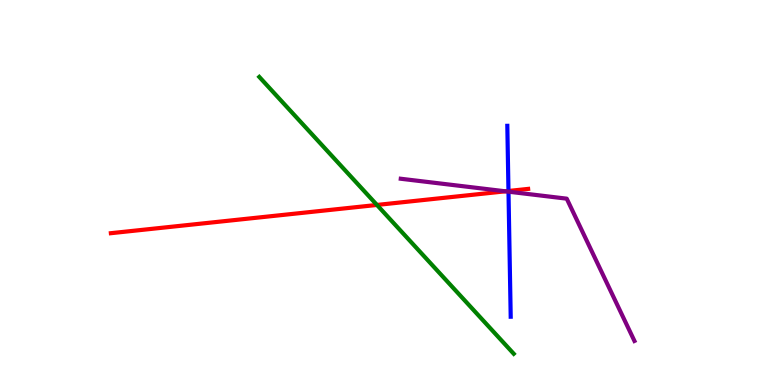[{'lines': ['blue', 'red'], 'intersections': [{'x': 6.56, 'y': 5.04}]}, {'lines': ['green', 'red'], 'intersections': [{'x': 4.86, 'y': 4.68}]}, {'lines': ['purple', 'red'], 'intersections': [{'x': 6.52, 'y': 5.03}]}, {'lines': ['blue', 'green'], 'intersections': []}, {'lines': ['blue', 'purple'], 'intersections': [{'x': 6.56, 'y': 5.02}]}, {'lines': ['green', 'purple'], 'intersections': []}]